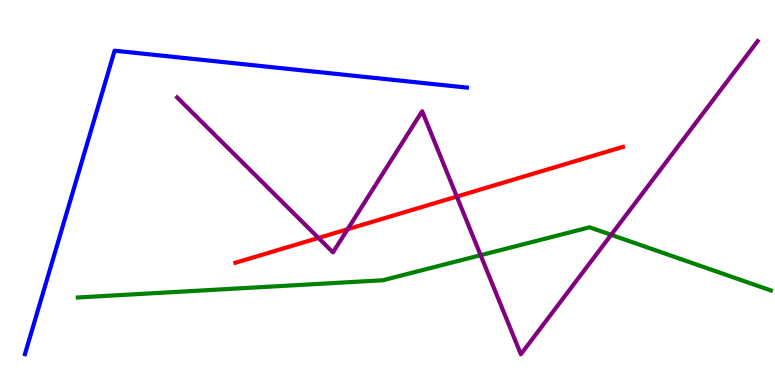[{'lines': ['blue', 'red'], 'intersections': []}, {'lines': ['green', 'red'], 'intersections': []}, {'lines': ['purple', 'red'], 'intersections': [{'x': 4.11, 'y': 3.82}, {'x': 4.49, 'y': 4.05}, {'x': 5.89, 'y': 4.89}]}, {'lines': ['blue', 'green'], 'intersections': []}, {'lines': ['blue', 'purple'], 'intersections': []}, {'lines': ['green', 'purple'], 'intersections': [{'x': 6.2, 'y': 3.37}, {'x': 7.89, 'y': 3.9}]}]